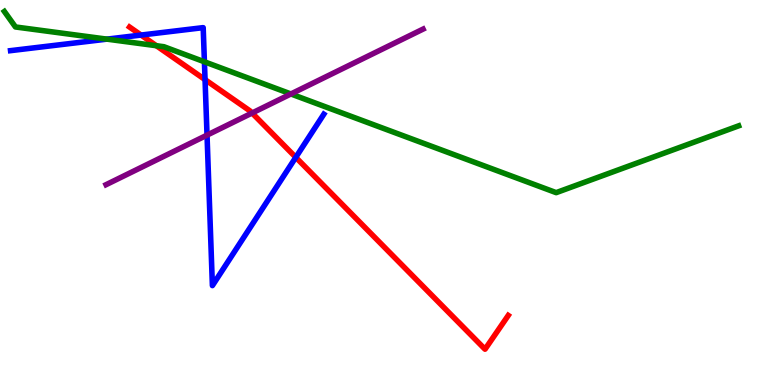[{'lines': ['blue', 'red'], 'intersections': [{'x': 1.82, 'y': 9.09}, {'x': 2.65, 'y': 7.93}, {'x': 3.82, 'y': 5.91}]}, {'lines': ['green', 'red'], 'intersections': [{'x': 2.02, 'y': 8.81}]}, {'lines': ['purple', 'red'], 'intersections': [{'x': 3.25, 'y': 7.06}]}, {'lines': ['blue', 'green'], 'intersections': [{'x': 1.38, 'y': 8.98}, {'x': 2.64, 'y': 8.4}]}, {'lines': ['blue', 'purple'], 'intersections': [{'x': 2.67, 'y': 6.49}]}, {'lines': ['green', 'purple'], 'intersections': [{'x': 3.75, 'y': 7.56}]}]